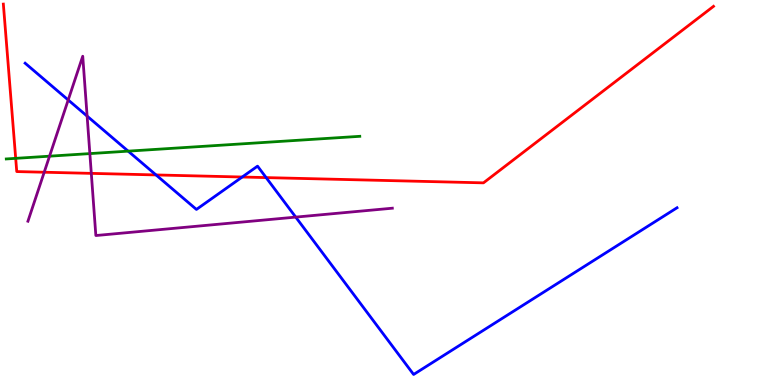[{'lines': ['blue', 'red'], 'intersections': [{'x': 2.01, 'y': 5.46}, {'x': 3.13, 'y': 5.4}, {'x': 3.43, 'y': 5.39}]}, {'lines': ['green', 'red'], 'intersections': [{'x': 0.203, 'y': 5.89}]}, {'lines': ['purple', 'red'], 'intersections': [{'x': 0.57, 'y': 5.53}, {'x': 1.18, 'y': 5.5}]}, {'lines': ['blue', 'green'], 'intersections': [{'x': 1.65, 'y': 6.07}]}, {'lines': ['blue', 'purple'], 'intersections': [{'x': 0.88, 'y': 7.4}, {'x': 1.12, 'y': 6.98}, {'x': 3.82, 'y': 4.36}]}, {'lines': ['green', 'purple'], 'intersections': [{'x': 0.639, 'y': 5.94}, {'x': 1.16, 'y': 6.01}]}]